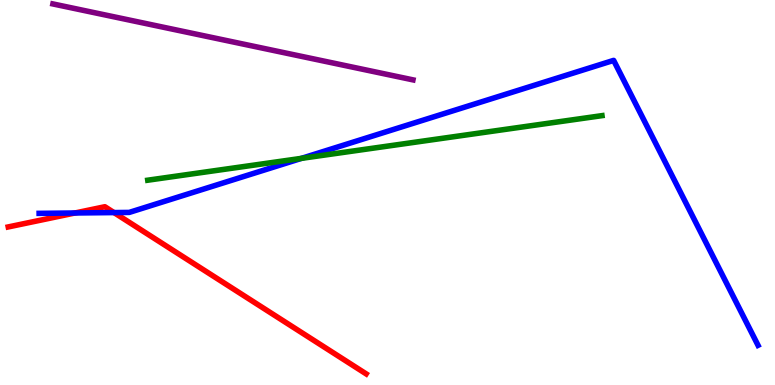[{'lines': ['blue', 'red'], 'intersections': [{'x': 0.968, 'y': 4.47}, {'x': 1.47, 'y': 4.48}]}, {'lines': ['green', 'red'], 'intersections': []}, {'lines': ['purple', 'red'], 'intersections': []}, {'lines': ['blue', 'green'], 'intersections': [{'x': 3.89, 'y': 5.89}]}, {'lines': ['blue', 'purple'], 'intersections': []}, {'lines': ['green', 'purple'], 'intersections': []}]